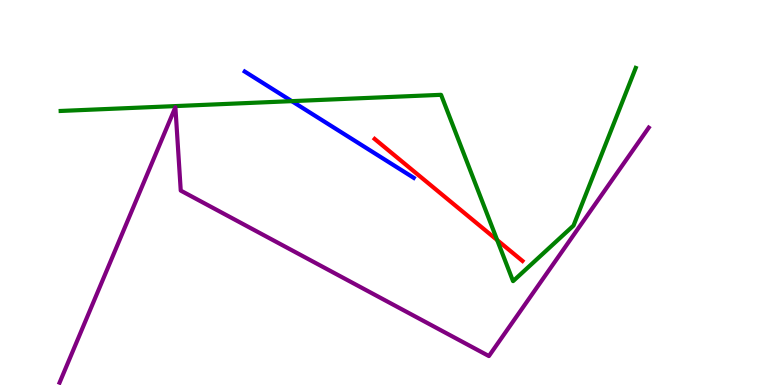[{'lines': ['blue', 'red'], 'intersections': []}, {'lines': ['green', 'red'], 'intersections': [{'x': 6.42, 'y': 3.76}]}, {'lines': ['purple', 'red'], 'intersections': []}, {'lines': ['blue', 'green'], 'intersections': [{'x': 3.77, 'y': 7.37}]}, {'lines': ['blue', 'purple'], 'intersections': []}, {'lines': ['green', 'purple'], 'intersections': []}]